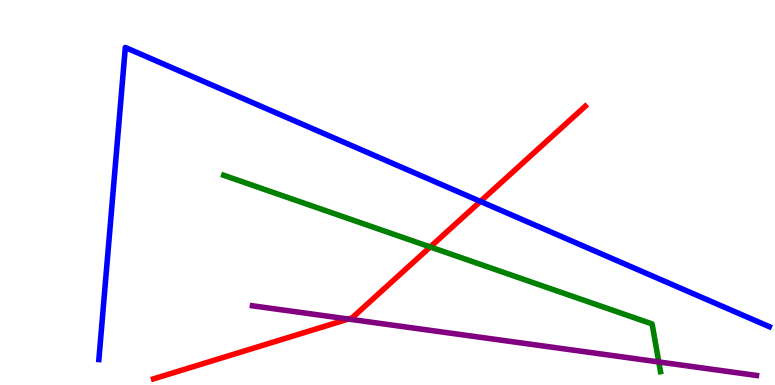[{'lines': ['blue', 'red'], 'intersections': [{'x': 6.2, 'y': 4.77}]}, {'lines': ['green', 'red'], 'intersections': [{'x': 5.55, 'y': 3.59}]}, {'lines': ['purple', 'red'], 'intersections': [{'x': 4.5, 'y': 1.71}]}, {'lines': ['blue', 'green'], 'intersections': []}, {'lines': ['blue', 'purple'], 'intersections': []}, {'lines': ['green', 'purple'], 'intersections': [{'x': 8.5, 'y': 0.599}]}]